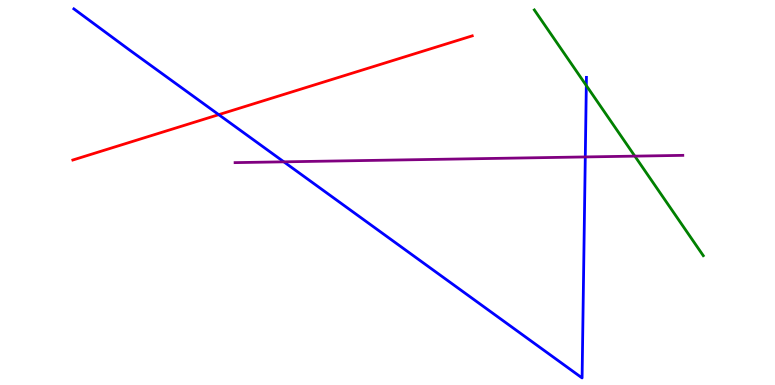[{'lines': ['blue', 'red'], 'intersections': [{'x': 2.82, 'y': 7.02}]}, {'lines': ['green', 'red'], 'intersections': []}, {'lines': ['purple', 'red'], 'intersections': []}, {'lines': ['blue', 'green'], 'intersections': [{'x': 7.57, 'y': 7.78}]}, {'lines': ['blue', 'purple'], 'intersections': [{'x': 3.66, 'y': 5.8}, {'x': 7.55, 'y': 5.92}]}, {'lines': ['green', 'purple'], 'intersections': [{'x': 8.19, 'y': 5.94}]}]